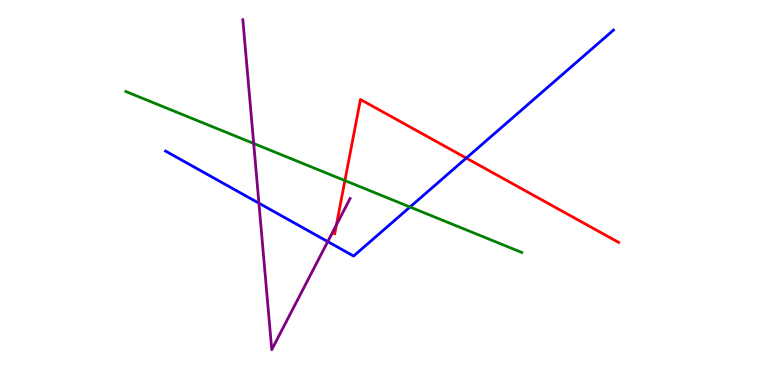[{'lines': ['blue', 'red'], 'intersections': [{'x': 6.02, 'y': 5.89}]}, {'lines': ['green', 'red'], 'intersections': [{'x': 4.45, 'y': 5.31}]}, {'lines': ['purple', 'red'], 'intersections': [{'x': 4.34, 'y': 4.16}]}, {'lines': ['blue', 'green'], 'intersections': [{'x': 5.29, 'y': 4.62}]}, {'lines': ['blue', 'purple'], 'intersections': [{'x': 3.34, 'y': 4.72}, {'x': 4.23, 'y': 3.72}]}, {'lines': ['green', 'purple'], 'intersections': [{'x': 3.27, 'y': 6.27}]}]